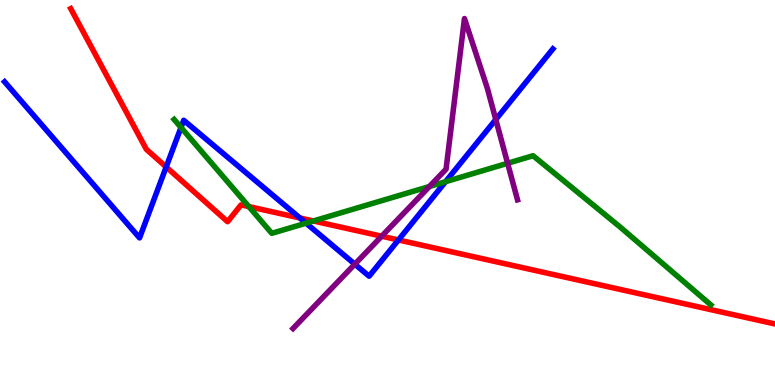[{'lines': ['blue', 'red'], 'intersections': [{'x': 2.14, 'y': 5.66}, {'x': 3.87, 'y': 4.34}, {'x': 5.14, 'y': 3.77}]}, {'lines': ['green', 'red'], 'intersections': [{'x': 3.21, 'y': 4.63}, {'x': 4.04, 'y': 4.26}]}, {'lines': ['purple', 'red'], 'intersections': [{'x': 4.92, 'y': 3.86}]}, {'lines': ['blue', 'green'], 'intersections': [{'x': 2.34, 'y': 6.69}, {'x': 3.95, 'y': 4.2}, {'x': 5.75, 'y': 5.28}]}, {'lines': ['blue', 'purple'], 'intersections': [{'x': 4.58, 'y': 3.14}, {'x': 6.4, 'y': 6.9}]}, {'lines': ['green', 'purple'], 'intersections': [{'x': 5.54, 'y': 5.16}, {'x': 6.55, 'y': 5.76}]}]